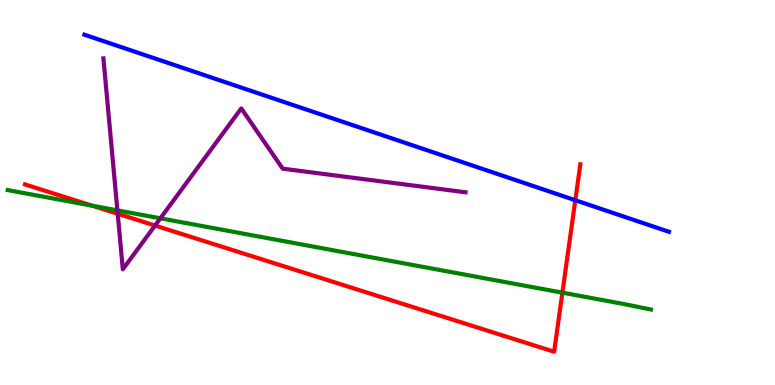[{'lines': ['blue', 'red'], 'intersections': [{'x': 7.42, 'y': 4.8}]}, {'lines': ['green', 'red'], 'intersections': [{'x': 1.19, 'y': 4.66}, {'x': 7.26, 'y': 2.4}]}, {'lines': ['purple', 'red'], 'intersections': [{'x': 1.52, 'y': 4.45}, {'x': 2.0, 'y': 4.14}]}, {'lines': ['blue', 'green'], 'intersections': []}, {'lines': ['blue', 'purple'], 'intersections': []}, {'lines': ['green', 'purple'], 'intersections': [{'x': 1.51, 'y': 4.54}, {'x': 2.07, 'y': 4.33}]}]